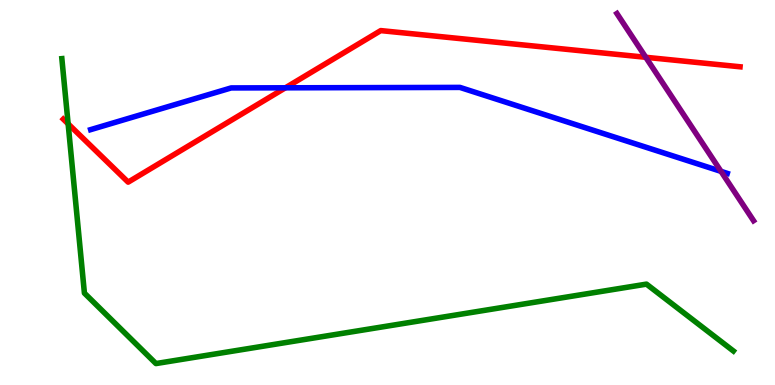[{'lines': ['blue', 'red'], 'intersections': [{'x': 3.68, 'y': 7.72}]}, {'lines': ['green', 'red'], 'intersections': [{'x': 0.879, 'y': 6.78}]}, {'lines': ['purple', 'red'], 'intersections': [{'x': 8.33, 'y': 8.51}]}, {'lines': ['blue', 'green'], 'intersections': []}, {'lines': ['blue', 'purple'], 'intersections': [{'x': 9.3, 'y': 5.55}]}, {'lines': ['green', 'purple'], 'intersections': []}]